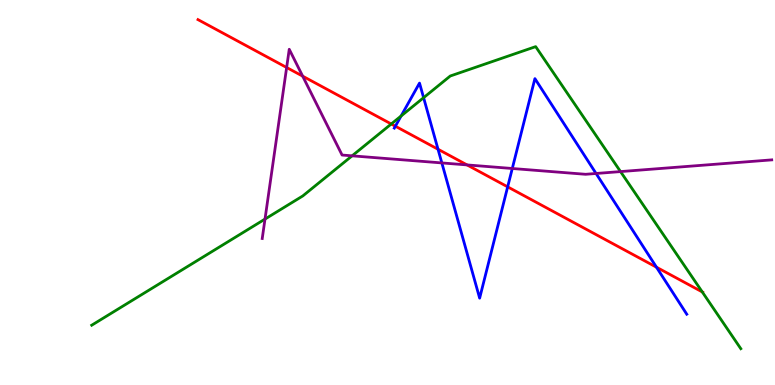[{'lines': ['blue', 'red'], 'intersections': [{'x': 5.1, 'y': 6.72}, {'x': 5.65, 'y': 6.12}, {'x': 6.55, 'y': 5.15}, {'x': 8.47, 'y': 3.06}]}, {'lines': ['green', 'red'], 'intersections': [{'x': 5.05, 'y': 6.78}, {'x': 9.06, 'y': 2.42}]}, {'lines': ['purple', 'red'], 'intersections': [{'x': 3.7, 'y': 8.25}, {'x': 3.91, 'y': 8.02}, {'x': 6.03, 'y': 5.72}]}, {'lines': ['blue', 'green'], 'intersections': [{'x': 5.18, 'y': 6.99}, {'x': 5.47, 'y': 7.46}]}, {'lines': ['blue', 'purple'], 'intersections': [{'x': 5.7, 'y': 5.77}, {'x': 6.61, 'y': 5.62}, {'x': 7.69, 'y': 5.49}]}, {'lines': ['green', 'purple'], 'intersections': [{'x': 3.42, 'y': 4.31}, {'x': 4.54, 'y': 5.95}, {'x': 8.01, 'y': 5.54}]}]